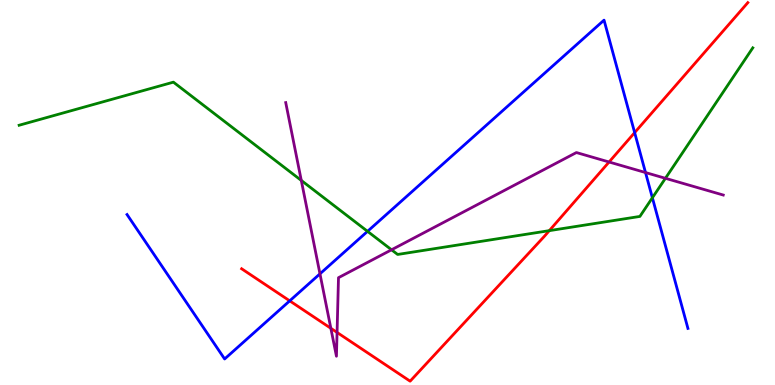[{'lines': ['blue', 'red'], 'intersections': [{'x': 3.74, 'y': 2.19}, {'x': 8.19, 'y': 6.56}]}, {'lines': ['green', 'red'], 'intersections': [{'x': 7.09, 'y': 4.01}]}, {'lines': ['purple', 'red'], 'intersections': [{'x': 4.27, 'y': 1.47}, {'x': 4.35, 'y': 1.37}, {'x': 7.86, 'y': 5.79}]}, {'lines': ['blue', 'green'], 'intersections': [{'x': 4.74, 'y': 3.99}, {'x': 8.42, 'y': 4.86}]}, {'lines': ['blue', 'purple'], 'intersections': [{'x': 4.13, 'y': 2.89}, {'x': 8.33, 'y': 5.52}]}, {'lines': ['green', 'purple'], 'intersections': [{'x': 3.89, 'y': 5.31}, {'x': 5.05, 'y': 3.51}, {'x': 8.59, 'y': 5.37}]}]